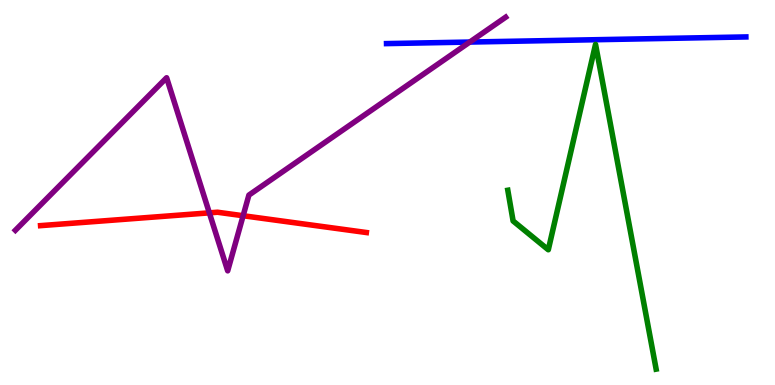[{'lines': ['blue', 'red'], 'intersections': []}, {'lines': ['green', 'red'], 'intersections': []}, {'lines': ['purple', 'red'], 'intersections': [{'x': 2.7, 'y': 4.47}, {'x': 3.14, 'y': 4.4}]}, {'lines': ['blue', 'green'], 'intersections': []}, {'lines': ['blue', 'purple'], 'intersections': [{'x': 6.06, 'y': 8.91}]}, {'lines': ['green', 'purple'], 'intersections': []}]